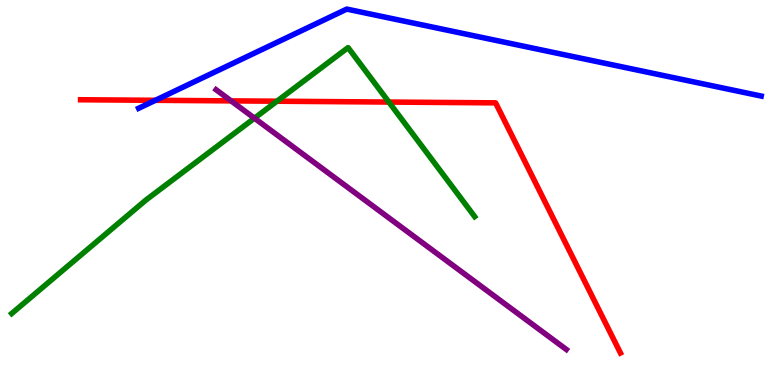[{'lines': ['blue', 'red'], 'intersections': [{'x': 2.01, 'y': 7.39}]}, {'lines': ['green', 'red'], 'intersections': [{'x': 3.57, 'y': 7.37}, {'x': 5.02, 'y': 7.35}]}, {'lines': ['purple', 'red'], 'intersections': [{'x': 2.98, 'y': 7.38}]}, {'lines': ['blue', 'green'], 'intersections': []}, {'lines': ['blue', 'purple'], 'intersections': []}, {'lines': ['green', 'purple'], 'intersections': [{'x': 3.28, 'y': 6.93}]}]